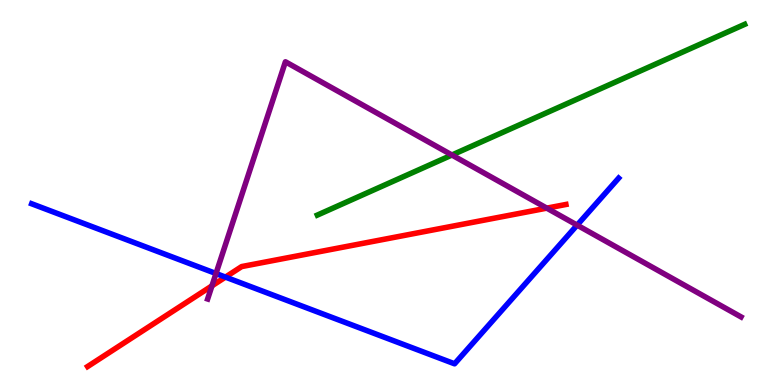[{'lines': ['blue', 'red'], 'intersections': [{'x': 2.91, 'y': 2.8}]}, {'lines': ['green', 'red'], 'intersections': []}, {'lines': ['purple', 'red'], 'intersections': [{'x': 2.73, 'y': 2.57}, {'x': 7.06, 'y': 4.59}]}, {'lines': ['blue', 'green'], 'intersections': []}, {'lines': ['blue', 'purple'], 'intersections': [{'x': 2.79, 'y': 2.9}, {'x': 7.45, 'y': 4.15}]}, {'lines': ['green', 'purple'], 'intersections': [{'x': 5.83, 'y': 5.97}]}]